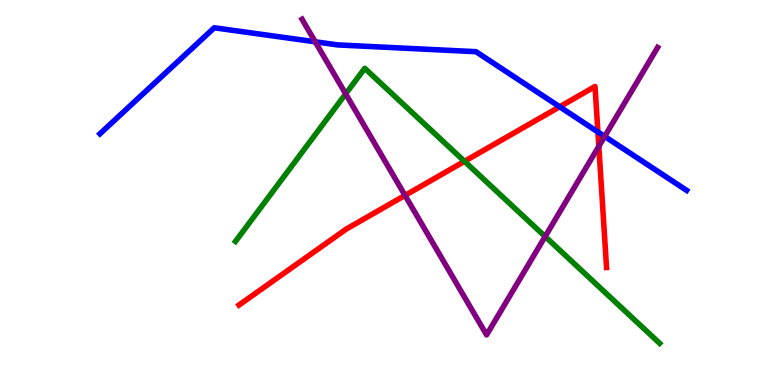[{'lines': ['blue', 'red'], 'intersections': [{'x': 7.22, 'y': 7.23}, {'x': 7.72, 'y': 6.57}]}, {'lines': ['green', 'red'], 'intersections': [{'x': 5.99, 'y': 5.81}]}, {'lines': ['purple', 'red'], 'intersections': [{'x': 5.23, 'y': 4.92}, {'x': 7.73, 'y': 6.2}]}, {'lines': ['blue', 'green'], 'intersections': []}, {'lines': ['blue', 'purple'], 'intersections': [{'x': 4.07, 'y': 8.91}, {'x': 7.8, 'y': 6.46}]}, {'lines': ['green', 'purple'], 'intersections': [{'x': 4.46, 'y': 7.56}, {'x': 7.03, 'y': 3.86}]}]